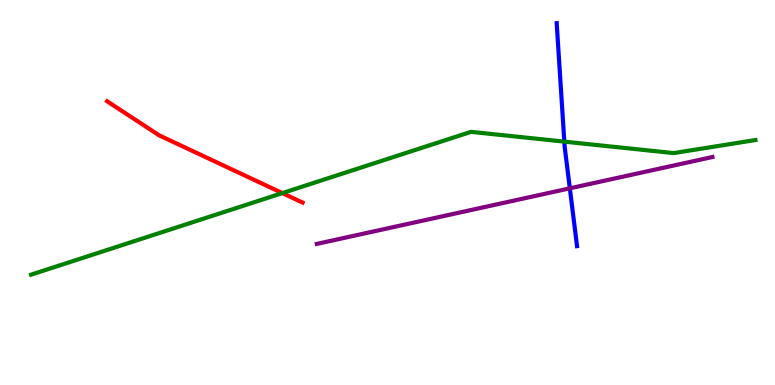[{'lines': ['blue', 'red'], 'intersections': []}, {'lines': ['green', 'red'], 'intersections': [{'x': 3.64, 'y': 4.98}]}, {'lines': ['purple', 'red'], 'intersections': []}, {'lines': ['blue', 'green'], 'intersections': [{'x': 7.28, 'y': 6.32}]}, {'lines': ['blue', 'purple'], 'intersections': [{'x': 7.35, 'y': 5.11}]}, {'lines': ['green', 'purple'], 'intersections': []}]